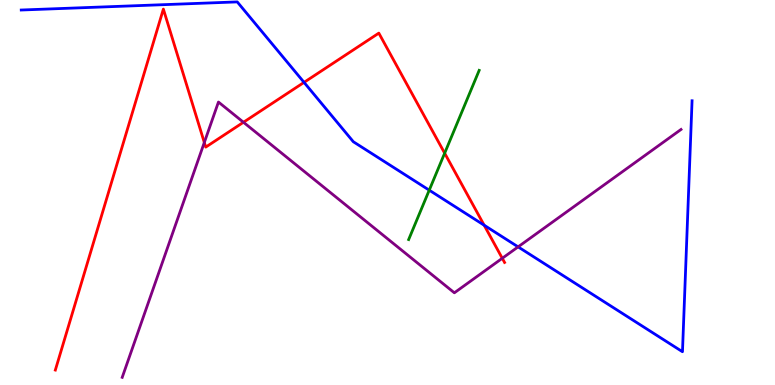[{'lines': ['blue', 'red'], 'intersections': [{'x': 3.92, 'y': 7.86}, {'x': 6.25, 'y': 4.15}]}, {'lines': ['green', 'red'], 'intersections': [{'x': 5.74, 'y': 6.02}]}, {'lines': ['purple', 'red'], 'intersections': [{'x': 2.64, 'y': 6.3}, {'x': 3.14, 'y': 6.82}, {'x': 6.48, 'y': 3.29}]}, {'lines': ['blue', 'green'], 'intersections': [{'x': 5.54, 'y': 5.06}]}, {'lines': ['blue', 'purple'], 'intersections': [{'x': 6.69, 'y': 3.59}]}, {'lines': ['green', 'purple'], 'intersections': []}]